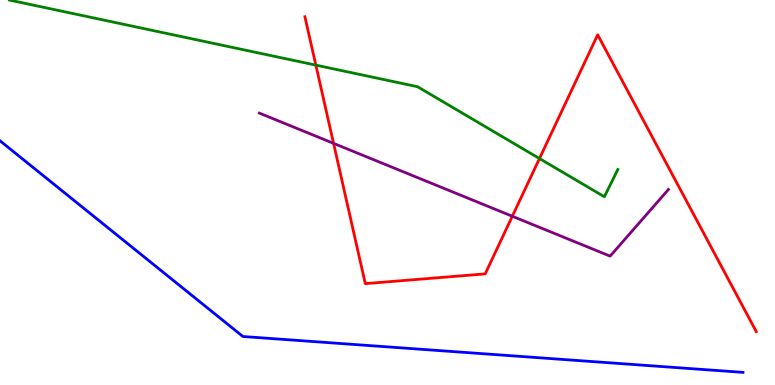[{'lines': ['blue', 'red'], 'intersections': []}, {'lines': ['green', 'red'], 'intersections': [{'x': 4.08, 'y': 8.31}, {'x': 6.96, 'y': 5.88}]}, {'lines': ['purple', 'red'], 'intersections': [{'x': 4.3, 'y': 6.28}, {'x': 6.61, 'y': 4.38}]}, {'lines': ['blue', 'green'], 'intersections': []}, {'lines': ['blue', 'purple'], 'intersections': []}, {'lines': ['green', 'purple'], 'intersections': []}]